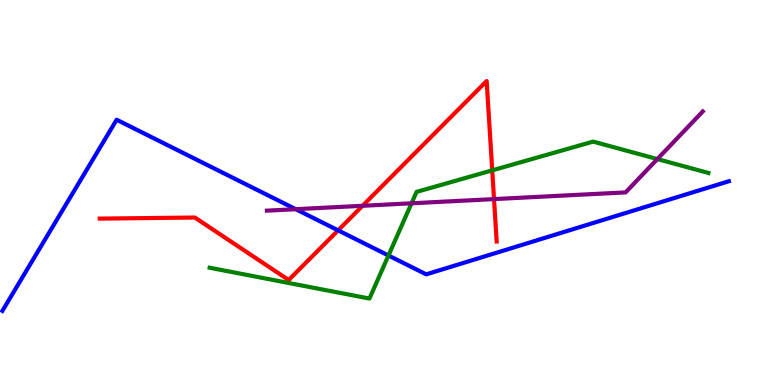[{'lines': ['blue', 'red'], 'intersections': [{'x': 4.36, 'y': 4.02}]}, {'lines': ['green', 'red'], 'intersections': [{'x': 6.35, 'y': 5.58}]}, {'lines': ['purple', 'red'], 'intersections': [{'x': 4.68, 'y': 4.65}, {'x': 6.37, 'y': 4.83}]}, {'lines': ['blue', 'green'], 'intersections': [{'x': 5.01, 'y': 3.36}]}, {'lines': ['blue', 'purple'], 'intersections': [{'x': 3.82, 'y': 4.57}]}, {'lines': ['green', 'purple'], 'intersections': [{'x': 5.31, 'y': 4.72}, {'x': 8.48, 'y': 5.87}]}]